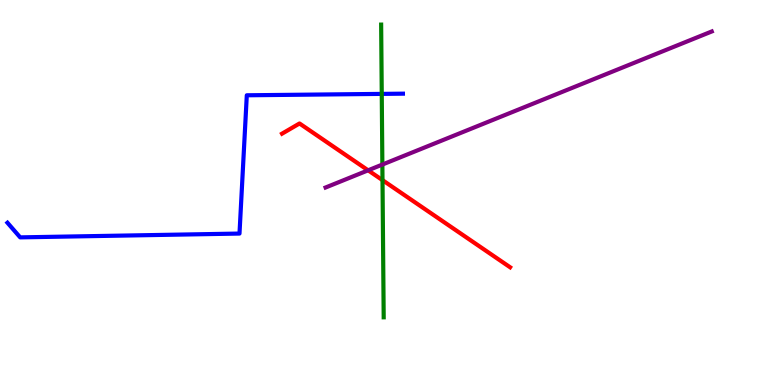[{'lines': ['blue', 'red'], 'intersections': []}, {'lines': ['green', 'red'], 'intersections': [{'x': 4.94, 'y': 5.32}]}, {'lines': ['purple', 'red'], 'intersections': [{'x': 4.75, 'y': 5.58}]}, {'lines': ['blue', 'green'], 'intersections': [{'x': 4.93, 'y': 7.56}]}, {'lines': ['blue', 'purple'], 'intersections': []}, {'lines': ['green', 'purple'], 'intersections': [{'x': 4.93, 'y': 5.73}]}]